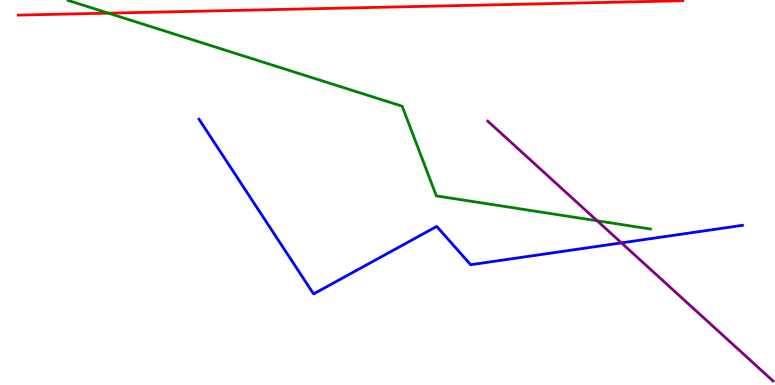[{'lines': ['blue', 'red'], 'intersections': []}, {'lines': ['green', 'red'], 'intersections': [{'x': 1.4, 'y': 9.66}]}, {'lines': ['purple', 'red'], 'intersections': []}, {'lines': ['blue', 'green'], 'intersections': []}, {'lines': ['blue', 'purple'], 'intersections': [{'x': 8.02, 'y': 3.69}]}, {'lines': ['green', 'purple'], 'intersections': [{'x': 7.71, 'y': 4.27}]}]